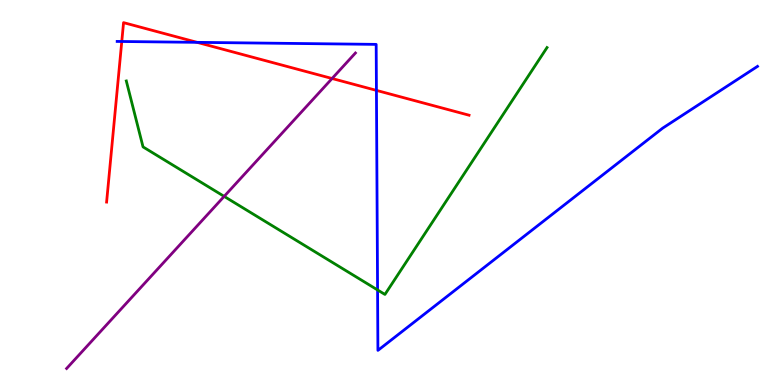[{'lines': ['blue', 'red'], 'intersections': [{'x': 1.57, 'y': 8.92}, {'x': 2.54, 'y': 8.9}, {'x': 4.86, 'y': 7.65}]}, {'lines': ['green', 'red'], 'intersections': []}, {'lines': ['purple', 'red'], 'intersections': [{'x': 4.28, 'y': 7.96}]}, {'lines': ['blue', 'green'], 'intersections': [{'x': 4.87, 'y': 2.47}]}, {'lines': ['blue', 'purple'], 'intersections': []}, {'lines': ['green', 'purple'], 'intersections': [{'x': 2.89, 'y': 4.9}]}]